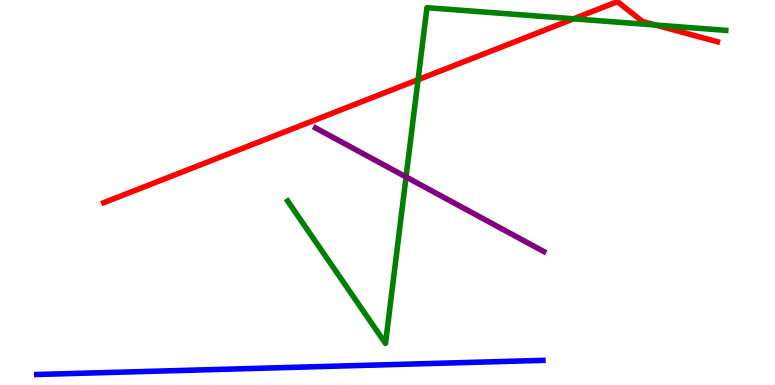[{'lines': ['blue', 'red'], 'intersections': []}, {'lines': ['green', 'red'], 'intersections': [{'x': 5.39, 'y': 7.93}, {'x': 7.4, 'y': 9.51}, {'x': 8.46, 'y': 9.35}]}, {'lines': ['purple', 'red'], 'intersections': []}, {'lines': ['blue', 'green'], 'intersections': []}, {'lines': ['blue', 'purple'], 'intersections': []}, {'lines': ['green', 'purple'], 'intersections': [{'x': 5.24, 'y': 5.4}]}]